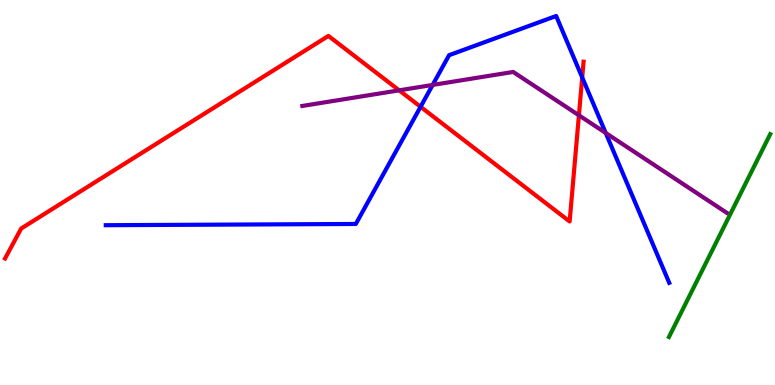[{'lines': ['blue', 'red'], 'intersections': [{'x': 5.43, 'y': 7.23}, {'x': 7.51, 'y': 7.99}]}, {'lines': ['green', 'red'], 'intersections': []}, {'lines': ['purple', 'red'], 'intersections': [{'x': 5.15, 'y': 7.65}, {'x': 7.47, 'y': 7.01}]}, {'lines': ['blue', 'green'], 'intersections': []}, {'lines': ['blue', 'purple'], 'intersections': [{'x': 5.58, 'y': 7.79}, {'x': 7.82, 'y': 6.55}]}, {'lines': ['green', 'purple'], 'intersections': []}]